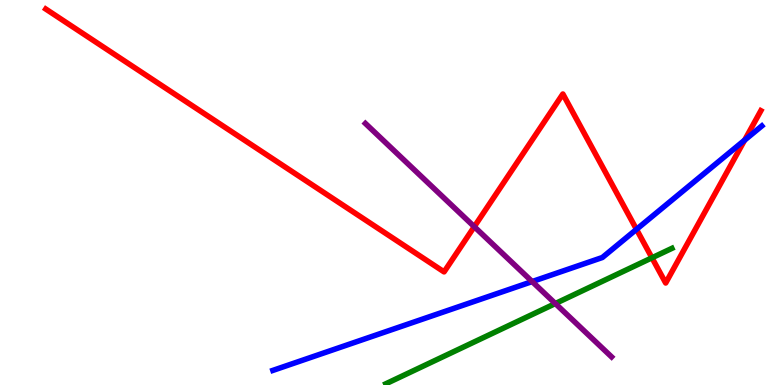[{'lines': ['blue', 'red'], 'intersections': [{'x': 8.21, 'y': 4.04}, {'x': 9.61, 'y': 6.36}]}, {'lines': ['green', 'red'], 'intersections': [{'x': 8.41, 'y': 3.3}]}, {'lines': ['purple', 'red'], 'intersections': [{'x': 6.12, 'y': 4.11}]}, {'lines': ['blue', 'green'], 'intersections': []}, {'lines': ['blue', 'purple'], 'intersections': [{'x': 6.87, 'y': 2.69}]}, {'lines': ['green', 'purple'], 'intersections': [{'x': 7.17, 'y': 2.12}]}]